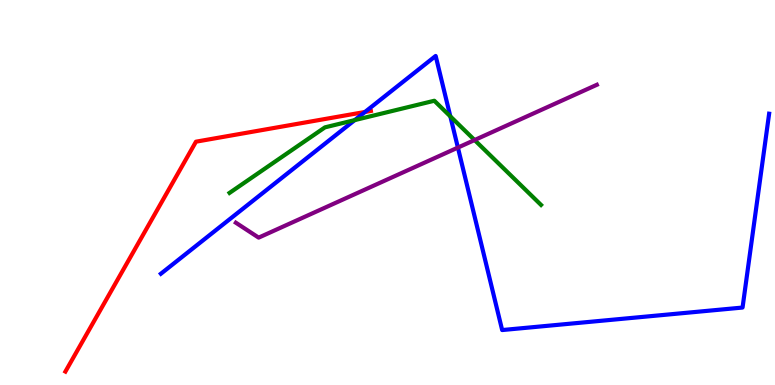[{'lines': ['blue', 'red'], 'intersections': [{'x': 4.71, 'y': 7.09}]}, {'lines': ['green', 'red'], 'intersections': []}, {'lines': ['purple', 'red'], 'intersections': []}, {'lines': ['blue', 'green'], 'intersections': [{'x': 4.58, 'y': 6.88}, {'x': 5.81, 'y': 6.98}]}, {'lines': ['blue', 'purple'], 'intersections': [{'x': 5.91, 'y': 6.17}]}, {'lines': ['green', 'purple'], 'intersections': [{'x': 6.12, 'y': 6.36}]}]